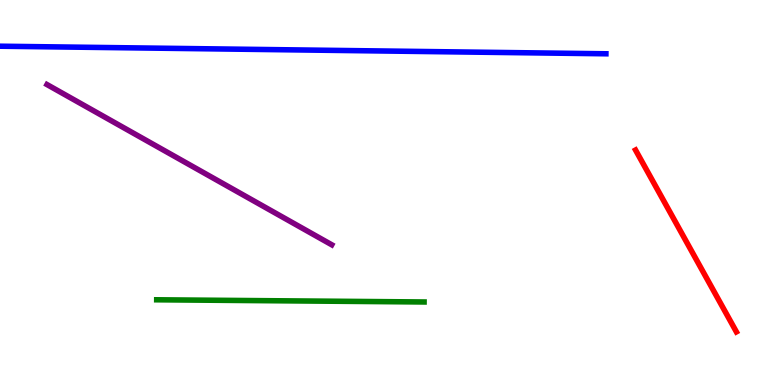[{'lines': ['blue', 'red'], 'intersections': []}, {'lines': ['green', 'red'], 'intersections': []}, {'lines': ['purple', 'red'], 'intersections': []}, {'lines': ['blue', 'green'], 'intersections': []}, {'lines': ['blue', 'purple'], 'intersections': []}, {'lines': ['green', 'purple'], 'intersections': []}]